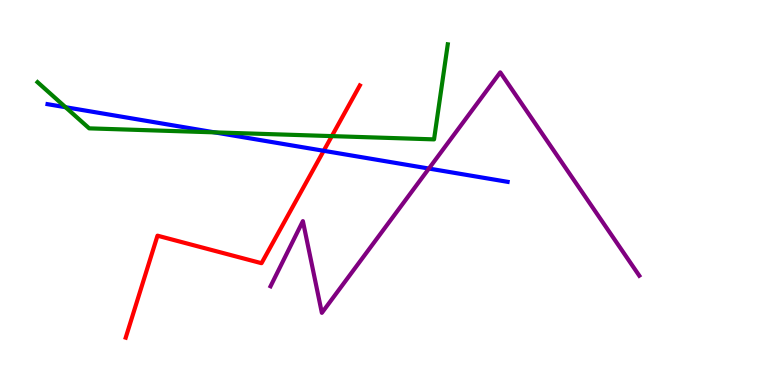[{'lines': ['blue', 'red'], 'intersections': [{'x': 4.18, 'y': 6.08}]}, {'lines': ['green', 'red'], 'intersections': [{'x': 4.28, 'y': 6.46}]}, {'lines': ['purple', 'red'], 'intersections': []}, {'lines': ['blue', 'green'], 'intersections': [{'x': 0.846, 'y': 7.22}, {'x': 2.77, 'y': 6.56}]}, {'lines': ['blue', 'purple'], 'intersections': [{'x': 5.53, 'y': 5.62}]}, {'lines': ['green', 'purple'], 'intersections': []}]